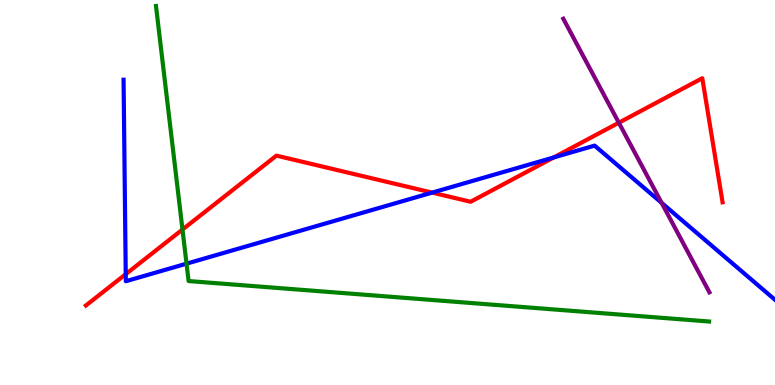[{'lines': ['blue', 'red'], 'intersections': [{'x': 1.62, 'y': 2.88}, {'x': 5.58, 'y': 5.0}, {'x': 7.14, 'y': 5.91}]}, {'lines': ['green', 'red'], 'intersections': [{'x': 2.35, 'y': 4.04}]}, {'lines': ['purple', 'red'], 'intersections': [{'x': 7.98, 'y': 6.81}]}, {'lines': ['blue', 'green'], 'intersections': [{'x': 2.41, 'y': 3.15}]}, {'lines': ['blue', 'purple'], 'intersections': [{'x': 8.54, 'y': 4.73}]}, {'lines': ['green', 'purple'], 'intersections': []}]